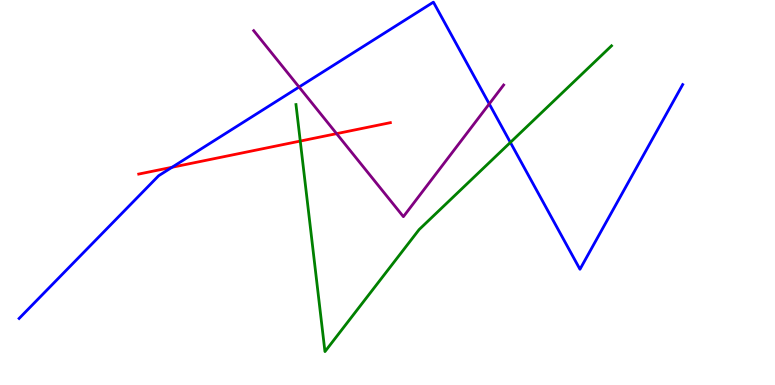[{'lines': ['blue', 'red'], 'intersections': [{'x': 2.22, 'y': 5.66}]}, {'lines': ['green', 'red'], 'intersections': [{'x': 3.87, 'y': 6.34}]}, {'lines': ['purple', 'red'], 'intersections': [{'x': 4.34, 'y': 6.53}]}, {'lines': ['blue', 'green'], 'intersections': [{'x': 6.59, 'y': 6.3}]}, {'lines': ['blue', 'purple'], 'intersections': [{'x': 3.86, 'y': 7.74}, {'x': 6.31, 'y': 7.3}]}, {'lines': ['green', 'purple'], 'intersections': []}]